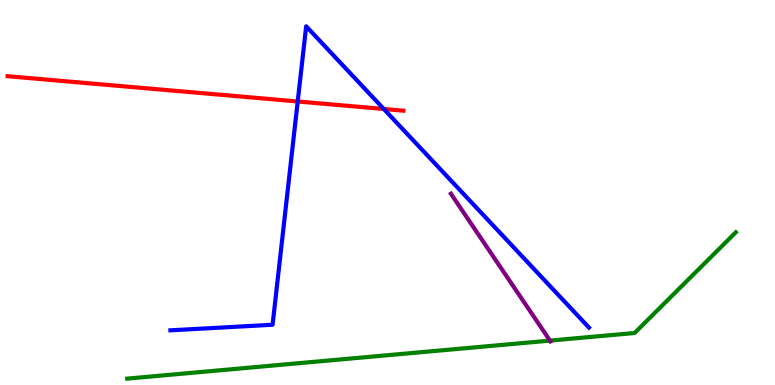[{'lines': ['blue', 'red'], 'intersections': [{'x': 3.84, 'y': 7.36}, {'x': 4.95, 'y': 7.17}]}, {'lines': ['green', 'red'], 'intersections': []}, {'lines': ['purple', 'red'], 'intersections': []}, {'lines': ['blue', 'green'], 'intersections': []}, {'lines': ['blue', 'purple'], 'intersections': []}, {'lines': ['green', 'purple'], 'intersections': [{'x': 7.1, 'y': 1.15}]}]